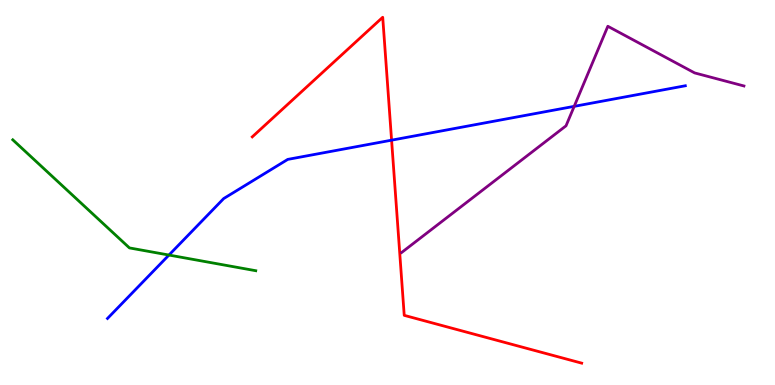[{'lines': ['blue', 'red'], 'intersections': [{'x': 5.05, 'y': 6.36}]}, {'lines': ['green', 'red'], 'intersections': []}, {'lines': ['purple', 'red'], 'intersections': []}, {'lines': ['blue', 'green'], 'intersections': [{'x': 2.18, 'y': 3.38}]}, {'lines': ['blue', 'purple'], 'intersections': [{'x': 7.41, 'y': 7.24}]}, {'lines': ['green', 'purple'], 'intersections': []}]